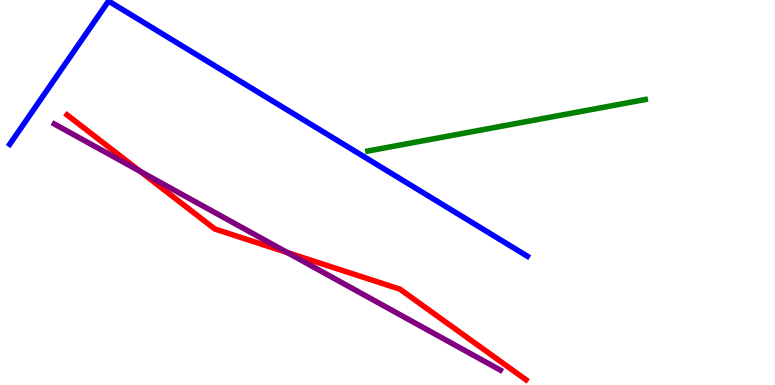[{'lines': ['blue', 'red'], 'intersections': []}, {'lines': ['green', 'red'], 'intersections': []}, {'lines': ['purple', 'red'], 'intersections': [{'x': 1.81, 'y': 5.55}, {'x': 3.71, 'y': 3.44}]}, {'lines': ['blue', 'green'], 'intersections': []}, {'lines': ['blue', 'purple'], 'intersections': []}, {'lines': ['green', 'purple'], 'intersections': []}]